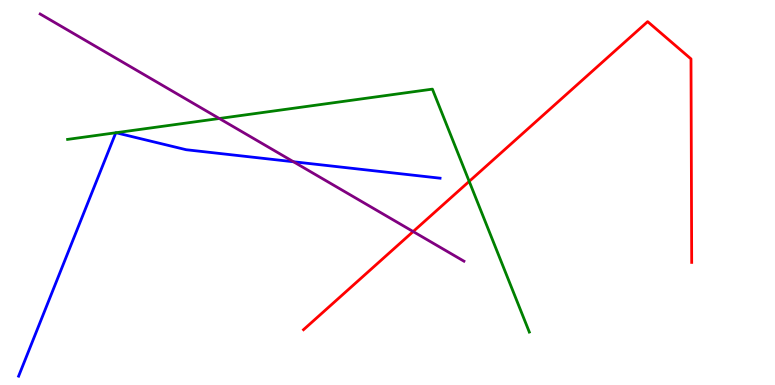[{'lines': ['blue', 'red'], 'intersections': []}, {'lines': ['green', 'red'], 'intersections': [{'x': 6.05, 'y': 5.29}]}, {'lines': ['purple', 'red'], 'intersections': [{'x': 5.33, 'y': 3.99}]}, {'lines': ['blue', 'green'], 'intersections': [{'x': 1.49, 'y': 6.55}, {'x': 1.5, 'y': 6.55}]}, {'lines': ['blue', 'purple'], 'intersections': [{'x': 3.79, 'y': 5.8}]}, {'lines': ['green', 'purple'], 'intersections': [{'x': 2.83, 'y': 6.92}]}]